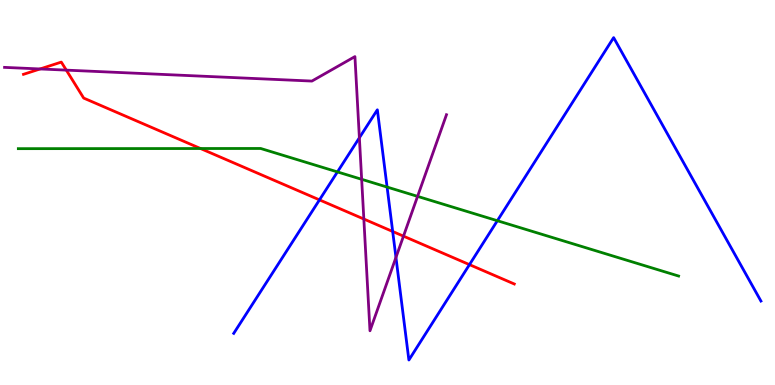[{'lines': ['blue', 'red'], 'intersections': [{'x': 4.12, 'y': 4.81}, {'x': 5.07, 'y': 3.99}, {'x': 6.06, 'y': 3.13}]}, {'lines': ['green', 'red'], 'intersections': [{'x': 2.59, 'y': 6.14}]}, {'lines': ['purple', 'red'], 'intersections': [{'x': 0.517, 'y': 8.21}, {'x': 0.856, 'y': 8.18}, {'x': 4.69, 'y': 4.31}, {'x': 5.21, 'y': 3.87}]}, {'lines': ['blue', 'green'], 'intersections': [{'x': 4.35, 'y': 5.53}, {'x': 4.99, 'y': 5.14}, {'x': 6.42, 'y': 4.27}]}, {'lines': ['blue', 'purple'], 'intersections': [{'x': 4.64, 'y': 6.42}, {'x': 5.11, 'y': 3.31}]}, {'lines': ['green', 'purple'], 'intersections': [{'x': 4.67, 'y': 5.34}, {'x': 5.39, 'y': 4.9}]}]